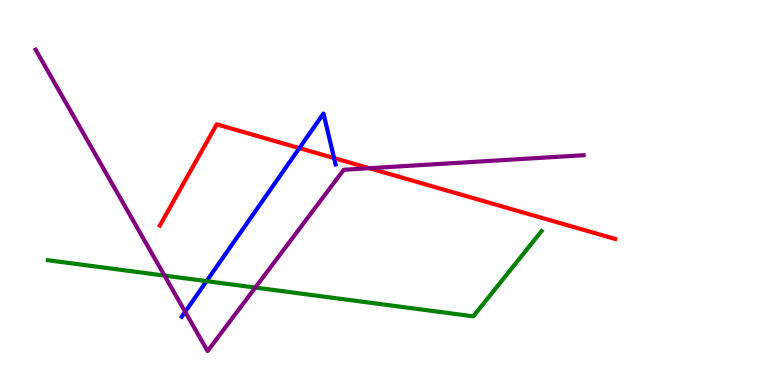[{'lines': ['blue', 'red'], 'intersections': [{'x': 3.86, 'y': 6.15}, {'x': 4.31, 'y': 5.89}]}, {'lines': ['green', 'red'], 'intersections': []}, {'lines': ['purple', 'red'], 'intersections': [{'x': 4.76, 'y': 5.63}]}, {'lines': ['blue', 'green'], 'intersections': [{'x': 2.67, 'y': 2.7}]}, {'lines': ['blue', 'purple'], 'intersections': [{'x': 2.39, 'y': 1.9}]}, {'lines': ['green', 'purple'], 'intersections': [{'x': 2.12, 'y': 2.84}, {'x': 3.29, 'y': 2.53}]}]